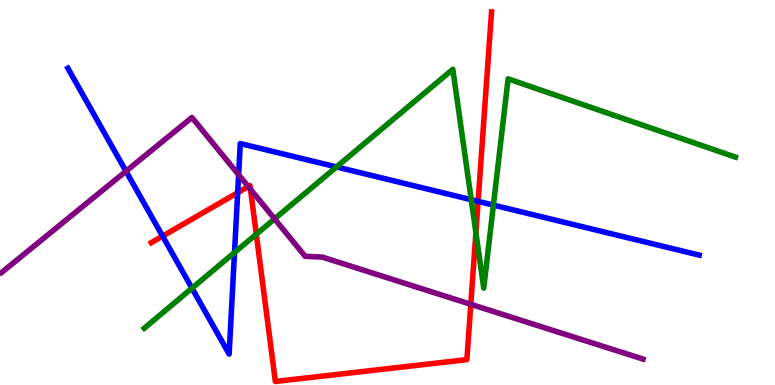[{'lines': ['blue', 'red'], 'intersections': [{'x': 2.1, 'y': 3.87}, {'x': 3.07, 'y': 4.99}, {'x': 6.17, 'y': 4.77}]}, {'lines': ['green', 'red'], 'intersections': [{'x': 3.31, 'y': 3.92}, {'x': 6.14, 'y': 3.96}]}, {'lines': ['purple', 'red'], 'intersections': [{'x': 3.2, 'y': 5.15}, {'x': 3.23, 'y': 5.08}, {'x': 6.07, 'y': 2.1}]}, {'lines': ['blue', 'green'], 'intersections': [{'x': 2.48, 'y': 2.51}, {'x': 3.03, 'y': 3.44}, {'x': 4.34, 'y': 5.66}, {'x': 6.08, 'y': 4.81}, {'x': 6.37, 'y': 4.67}]}, {'lines': ['blue', 'purple'], 'intersections': [{'x': 1.63, 'y': 5.55}, {'x': 3.08, 'y': 5.46}]}, {'lines': ['green', 'purple'], 'intersections': [{'x': 3.54, 'y': 4.32}]}]